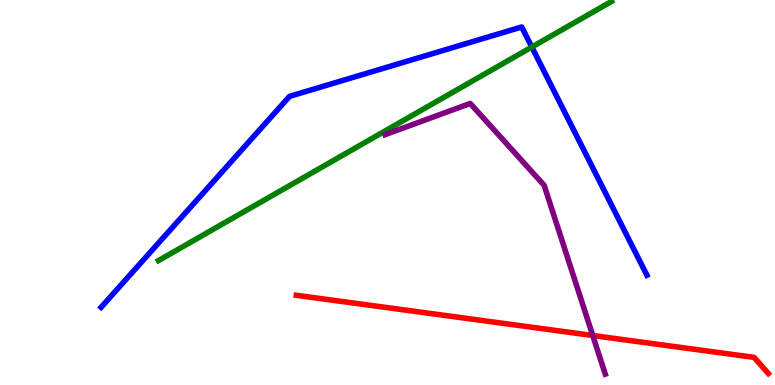[{'lines': ['blue', 'red'], 'intersections': []}, {'lines': ['green', 'red'], 'intersections': []}, {'lines': ['purple', 'red'], 'intersections': [{'x': 7.65, 'y': 1.29}]}, {'lines': ['blue', 'green'], 'intersections': [{'x': 6.86, 'y': 8.78}]}, {'lines': ['blue', 'purple'], 'intersections': []}, {'lines': ['green', 'purple'], 'intersections': []}]